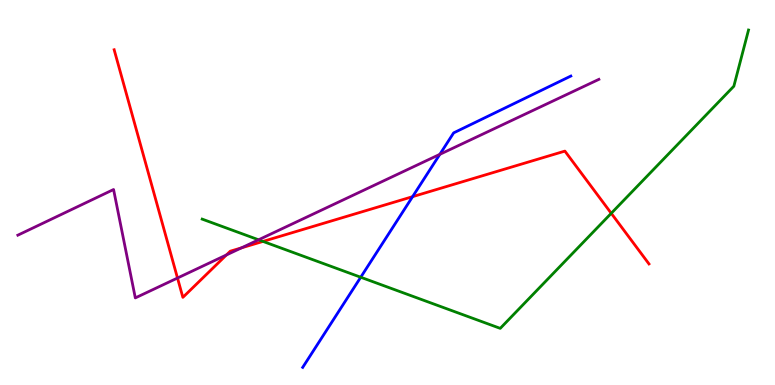[{'lines': ['blue', 'red'], 'intersections': [{'x': 5.32, 'y': 4.89}]}, {'lines': ['green', 'red'], 'intersections': [{'x': 3.39, 'y': 3.73}, {'x': 7.89, 'y': 4.46}]}, {'lines': ['purple', 'red'], 'intersections': [{'x': 2.29, 'y': 2.78}, {'x': 2.92, 'y': 3.38}, {'x': 3.12, 'y': 3.56}]}, {'lines': ['blue', 'green'], 'intersections': [{'x': 4.65, 'y': 2.8}]}, {'lines': ['blue', 'purple'], 'intersections': [{'x': 5.68, 'y': 5.99}]}, {'lines': ['green', 'purple'], 'intersections': [{'x': 3.34, 'y': 3.77}]}]